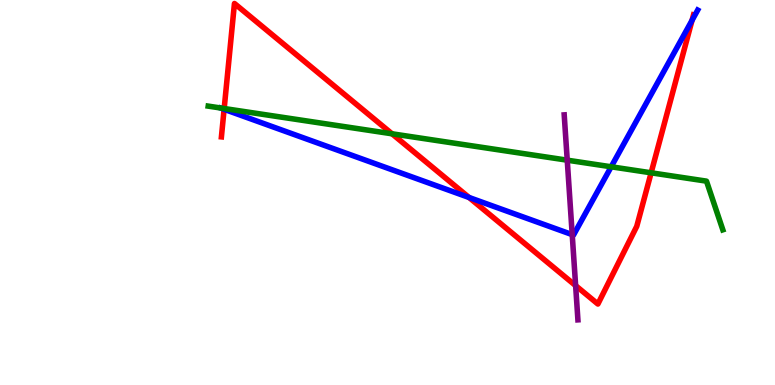[{'lines': ['blue', 'red'], 'intersections': [{'x': 2.89, 'y': 7.16}, {'x': 6.05, 'y': 4.87}, {'x': 8.93, 'y': 9.47}]}, {'lines': ['green', 'red'], 'intersections': [{'x': 2.89, 'y': 7.18}, {'x': 5.06, 'y': 6.52}, {'x': 8.4, 'y': 5.51}]}, {'lines': ['purple', 'red'], 'intersections': [{'x': 7.43, 'y': 2.58}]}, {'lines': ['blue', 'green'], 'intersections': [{'x': 7.89, 'y': 5.67}]}, {'lines': ['blue', 'purple'], 'intersections': [{'x': 7.38, 'y': 3.91}]}, {'lines': ['green', 'purple'], 'intersections': [{'x': 7.32, 'y': 5.84}]}]